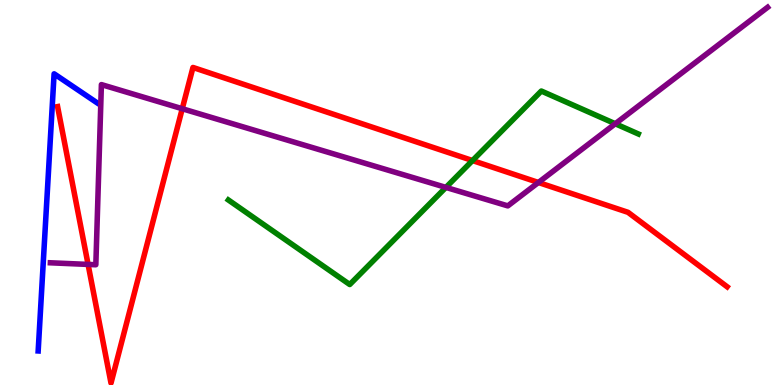[{'lines': ['blue', 'red'], 'intersections': []}, {'lines': ['green', 'red'], 'intersections': [{'x': 6.1, 'y': 5.83}]}, {'lines': ['purple', 'red'], 'intersections': [{'x': 1.14, 'y': 3.13}, {'x': 2.35, 'y': 7.18}, {'x': 6.95, 'y': 5.26}]}, {'lines': ['blue', 'green'], 'intersections': []}, {'lines': ['blue', 'purple'], 'intersections': []}, {'lines': ['green', 'purple'], 'intersections': [{'x': 5.75, 'y': 5.13}, {'x': 7.94, 'y': 6.79}]}]